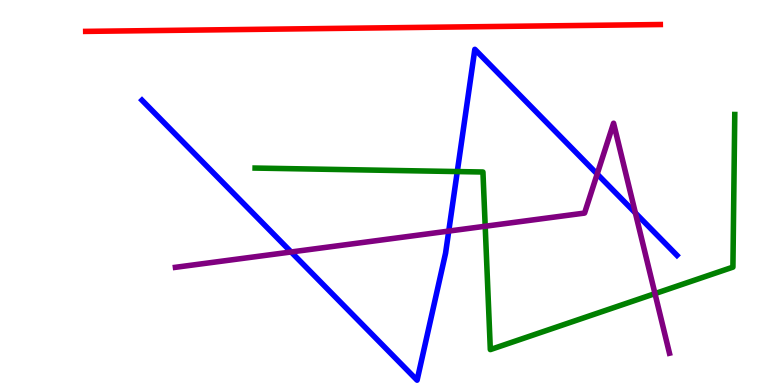[{'lines': ['blue', 'red'], 'intersections': []}, {'lines': ['green', 'red'], 'intersections': []}, {'lines': ['purple', 'red'], 'intersections': []}, {'lines': ['blue', 'green'], 'intersections': [{'x': 5.9, 'y': 5.54}]}, {'lines': ['blue', 'purple'], 'intersections': [{'x': 3.76, 'y': 3.46}, {'x': 5.79, 'y': 4.0}, {'x': 7.71, 'y': 5.48}, {'x': 8.2, 'y': 4.47}]}, {'lines': ['green', 'purple'], 'intersections': [{'x': 6.26, 'y': 4.12}, {'x': 8.45, 'y': 2.37}]}]